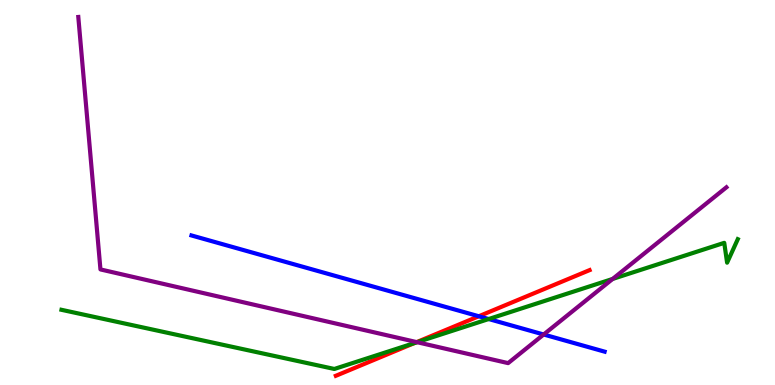[{'lines': ['blue', 'red'], 'intersections': [{'x': 6.18, 'y': 1.79}]}, {'lines': ['green', 'red'], 'intersections': [{'x': 5.35, 'y': 1.09}]}, {'lines': ['purple', 'red'], 'intersections': [{'x': 5.38, 'y': 1.11}]}, {'lines': ['blue', 'green'], 'intersections': [{'x': 6.31, 'y': 1.71}]}, {'lines': ['blue', 'purple'], 'intersections': [{'x': 7.01, 'y': 1.31}]}, {'lines': ['green', 'purple'], 'intersections': [{'x': 5.38, 'y': 1.11}, {'x': 7.9, 'y': 2.75}]}]